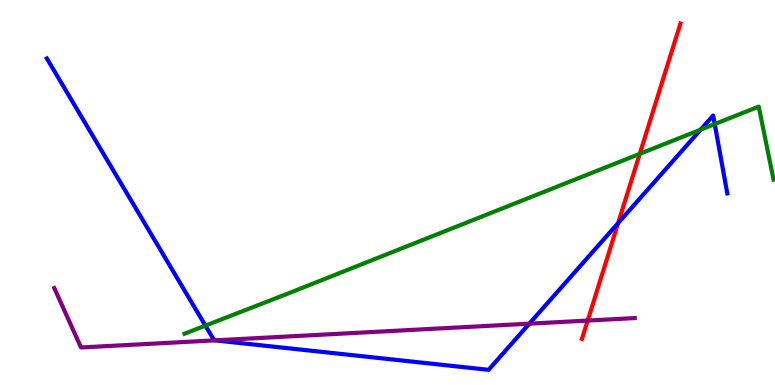[{'lines': ['blue', 'red'], 'intersections': [{'x': 7.98, 'y': 4.2}]}, {'lines': ['green', 'red'], 'intersections': [{'x': 8.25, 'y': 6.0}]}, {'lines': ['purple', 'red'], 'intersections': [{'x': 7.58, 'y': 1.67}]}, {'lines': ['blue', 'green'], 'intersections': [{'x': 2.65, 'y': 1.54}, {'x': 9.04, 'y': 6.63}, {'x': 9.22, 'y': 6.78}]}, {'lines': ['blue', 'purple'], 'intersections': [{'x': 2.77, 'y': 1.16}, {'x': 6.83, 'y': 1.59}]}, {'lines': ['green', 'purple'], 'intersections': []}]